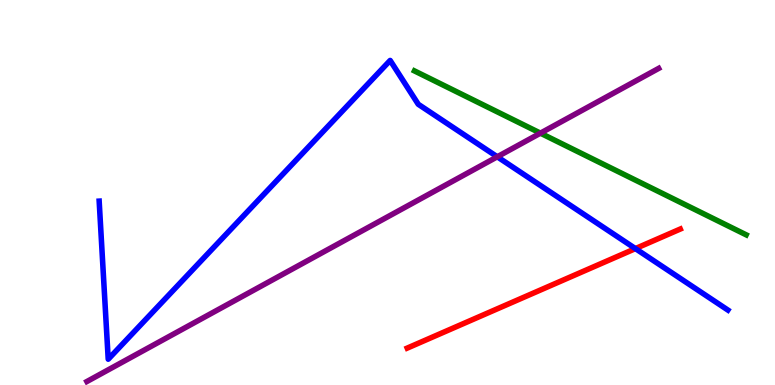[{'lines': ['blue', 'red'], 'intersections': [{'x': 8.2, 'y': 3.54}]}, {'lines': ['green', 'red'], 'intersections': []}, {'lines': ['purple', 'red'], 'intersections': []}, {'lines': ['blue', 'green'], 'intersections': []}, {'lines': ['blue', 'purple'], 'intersections': [{'x': 6.42, 'y': 5.93}]}, {'lines': ['green', 'purple'], 'intersections': [{'x': 6.97, 'y': 6.54}]}]